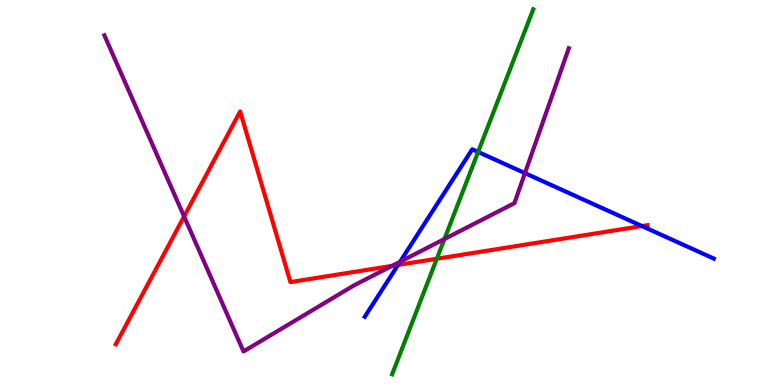[{'lines': ['blue', 'red'], 'intersections': [{'x': 5.14, 'y': 3.12}, {'x': 8.28, 'y': 4.13}]}, {'lines': ['green', 'red'], 'intersections': [{'x': 5.64, 'y': 3.28}]}, {'lines': ['purple', 'red'], 'intersections': [{'x': 2.38, 'y': 4.38}, {'x': 5.06, 'y': 3.09}]}, {'lines': ['blue', 'green'], 'intersections': [{'x': 6.17, 'y': 6.05}]}, {'lines': ['blue', 'purple'], 'intersections': [{'x': 5.16, 'y': 3.2}, {'x': 6.77, 'y': 5.5}]}, {'lines': ['green', 'purple'], 'intersections': [{'x': 5.73, 'y': 3.79}]}]